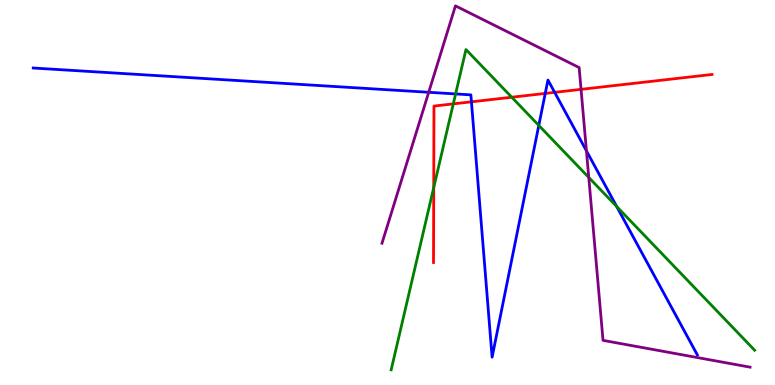[{'lines': ['blue', 'red'], 'intersections': [{'x': 6.08, 'y': 7.36}, {'x': 7.04, 'y': 7.57}, {'x': 7.16, 'y': 7.6}]}, {'lines': ['green', 'red'], 'intersections': [{'x': 5.6, 'y': 5.13}, {'x': 5.85, 'y': 7.3}, {'x': 6.6, 'y': 7.47}]}, {'lines': ['purple', 'red'], 'intersections': [{'x': 7.5, 'y': 7.68}]}, {'lines': ['blue', 'green'], 'intersections': [{'x': 5.88, 'y': 7.56}, {'x': 6.95, 'y': 6.74}, {'x': 7.96, 'y': 4.63}]}, {'lines': ['blue', 'purple'], 'intersections': [{'x': 5.53, 'y': 7.6}, {'x': 7.57, 'y': 6.08}]}, {'lines': ['green', 'purple'], 'intersections': [{'x': 7.6, 'y': 5.39}]}]